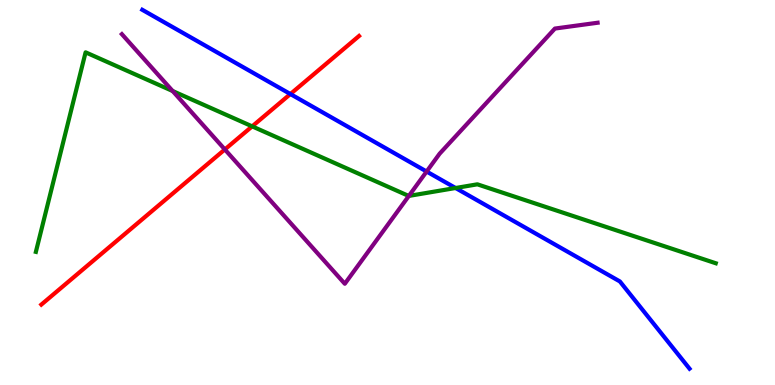[{'lines': ['blue', 'red'], 'intersections': [{'x': 3.75, 'y': 7.56}]}, {'lines': ['green', 'red'], 'intersections': [{'x': 3.25, 'y': 6.72}]}, {'lines': ['purple', 'red'], 'intersections': [{'x': 2.9, 'y': 6.12}]}, {'lines': ['blue', 'green'], 'intersections': [{'x': 5.88, 'y': 5.12}]}, {'lines': ['blue', 'purple'], 'intersections': [{'x': 5.5, 'y': 5.54}]}, {'lines': ['green', 'purple'], 'intersections': [{'x': 2.23, 'y': 7.64}, {'x': 5.28, 'y': 4.91}]}]